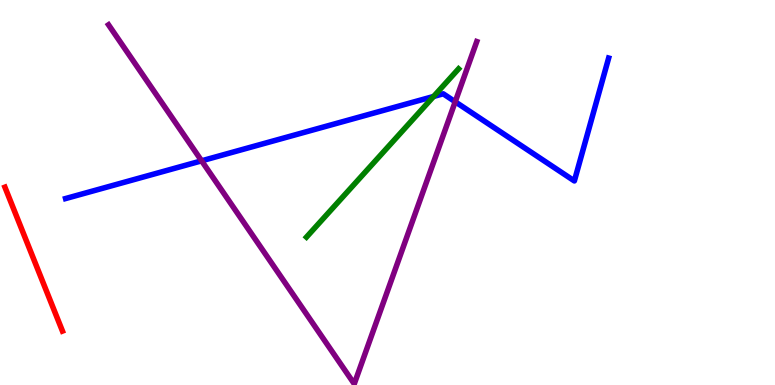[{'lines': ['blue', 'red'], 'intersections': []}, {'lines': ['green', 'red'], 'intersections': []}, {'lines': ['purple', 'red'], 'intersections': []}, {'lines': ['blue', 'green'], 'intersections': [{'x': 5.6, 'y': 7.49}]}, {'lines': ['blue', 'purple'], 'intersections': [{'x': 2.6, 'y': 5.82}, {'x': 5.87, 'y': 7.36}]}, {'lines': ['green', 'purple'], 'intersections': []}]